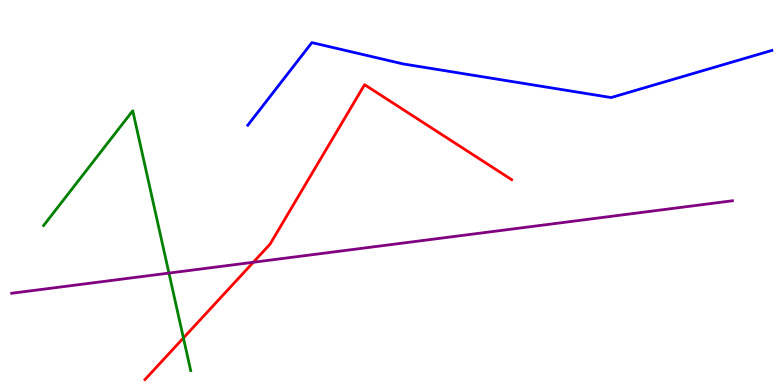[{'lines': ['blue', 'red'], 'intersections': []}, {'lines': ['green', 'red'], 'intersections': [{'x': 2.37, 'y': 1.22}]}, {'lines': ['purple', 'red'], 'intersections': [{'x': 3.27, 'y': 3.19}]}, {'lines': ['blue', 'green'], 'intersections': []}, {'lines': ['blue', 'purple'], 'intersections': []}, {'lines': ['green', 'purple'], 'intersections': [{'x': 2.18, 'y': 2.91}]}]